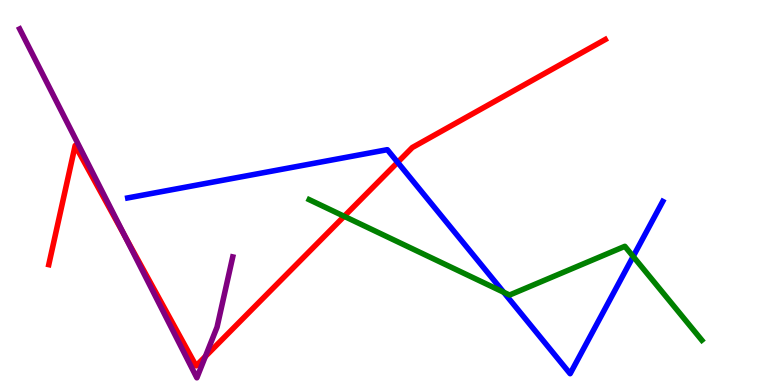[{'lines': ['blue', 'red'], 'intersections': [{'x': 5.13, 'y': 5.78}]}, {'lines': ['green', 'red'], 'intersections': [{'x': 4.44, 'y': 4.38}]}, {'lines': ['purple', 'red'], 'intersections': [{'x': 1.61, 'y': 3.87}, {'x': 2.65, 'y': 0.742}]}, {'lines': ['blue', 'green'], 'intersections': [{'x': 6.5, 'y': 2.41}, {'x': 8.17, 'y': 3.34}]}, {'lines': ['blue', 'purple'], 'intersections': []}, {'lines': ['green', 'purple'], 'intersections': []}]